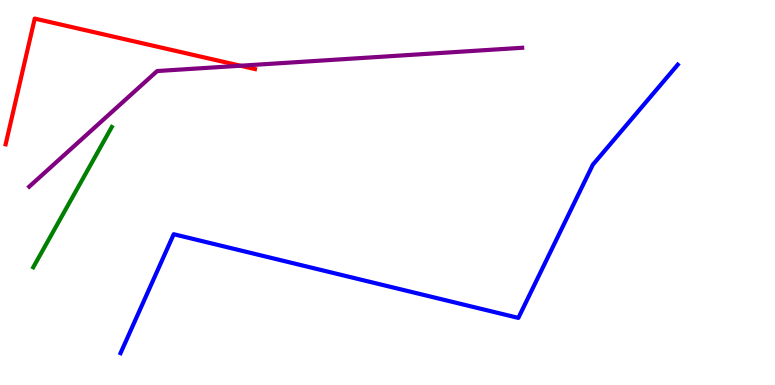[{'lines': ['blue', 'red'], 'intersections': []}, {'lines': ['green', 'red'], 'intersections': []}, {'lines': ['purple', 'red'], 'intersections': [{'x': 3.1, 'y': 8.29}]}, {'lines': ['blue', 'green'], 'intersections': []}, {'lines': ['blue', 'purple'], 'intersections': []}, {'lines': ['green', 'purple'], 'intersections': []}]